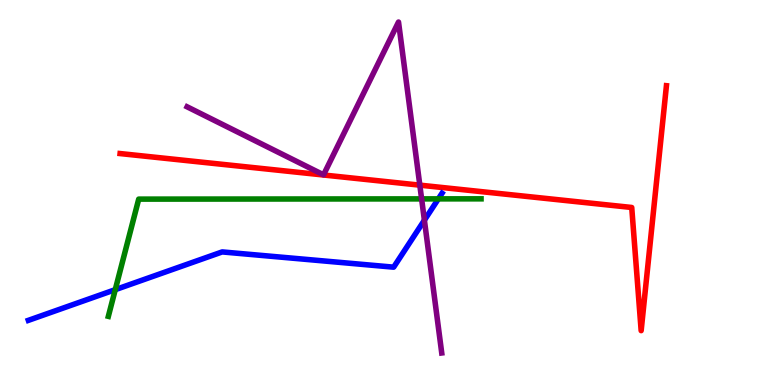[{'lines': ['blue', 'red'], 'intersections': []}, {'lines': ['green', 'red'], 'intersections': []}, {'lines': ['purple', 'red'], 'intersections': [{'x': 5.42, 'y': 5.19}]}, {'lines': ['blue', 'green'], 'intersections': [{'x': 1.49, 'y': 2.48}, {'x': 5.66, 'y': 4.83}]}, {'lines': ['blue', 'purple'], 'intersections': [{'x': 5.48, 'y': 4.28}]}, {'lines': ['green', 'purple'], 'intersections': [{'x': 5.44, 'y': 4.83}]}]